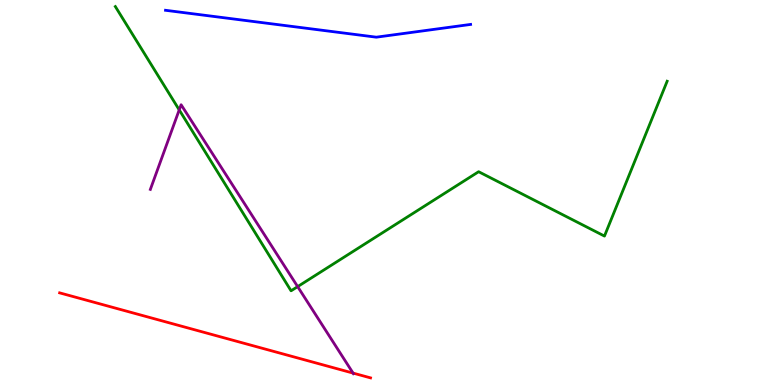[{'lines': ['blue', 'red'], 'intersections': []}, {'lines': ['green', 'red'], 'intersections': []}, {'lines': ['purple', 'red'], 'intersections': [{'x': 4.56, 'y': 0.309}]}, {'lines': ['blue', 'green'], 'intersections': []}, {'lines': ['blue', 'purple'], 'intersections': []}, {'lines': ['green', 'purple'], 'intersections': [{'x': 2.31, 'y': 7.15}, {'x': 3.84, 'y': 2.56}]}]